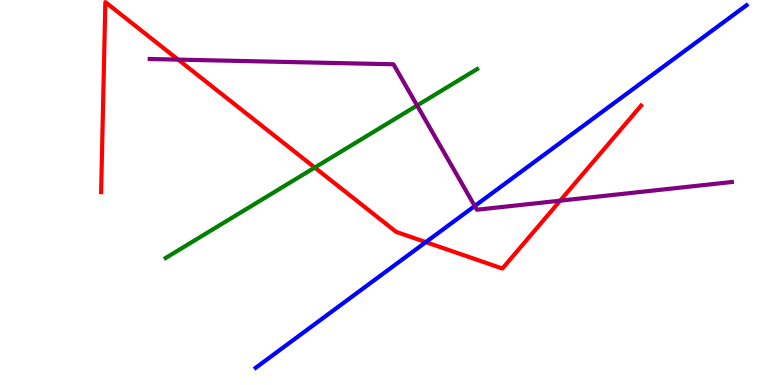[{'lines': ['blue', 'red'], 'intersections': [{'x': 5.49, 'y': 3.71}]}, {'lines': ['green', 'red'], 'intersections': [{'x': 4.06, 'y': 5.65}]}, {'lines': ['purple', 'red'], 'intersections': [{'x': 2.3, 'y': 8.45}, {'x': 7.23, 'y': 4.79}]}, {'lines': ['blue', 'green'], 'intersections': []}, {'lines': ['blue', 'purple'], 'intersections': [{'x': 6.13, 'y': 4.65}]}, {'lines': ['green', 'purple'], 'intersections': [{'x': 5.38, 'y': 7.26}]}]